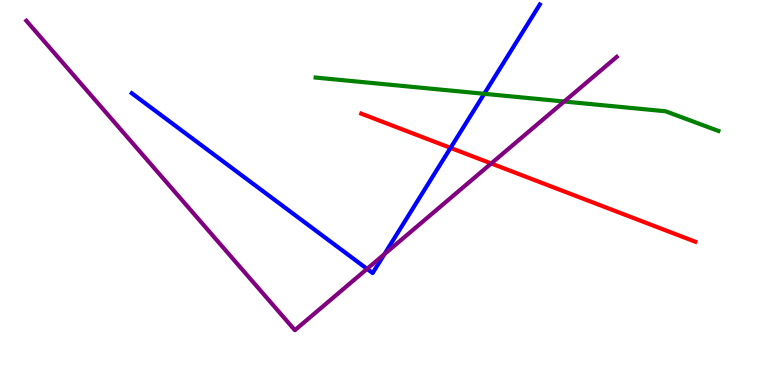[{'lines': ['blue', 'red'], 'intersections': [{'x': 5.81, 'y': 6.16}]}, {'lines': ['green', 'red'], 'intersections': []}, {'lines': ['purple', 'red'], 'intersections': [{'x': 6.34, 'y': 5.75}]}, {'lines': ['blue', 'green'], 'intersections': [{'x': 6.25, 'y': 7.56}]}, {'lines': ['blue', 'purple'], 'intersections': [{'x': 4.74, 'y': 3.02}, {'x': 4.96, 'y': 3.4}]}, {'lines': ['green', 'purple'], 'intersections': [{'x': 7.28, 'y': 7.36}]}]